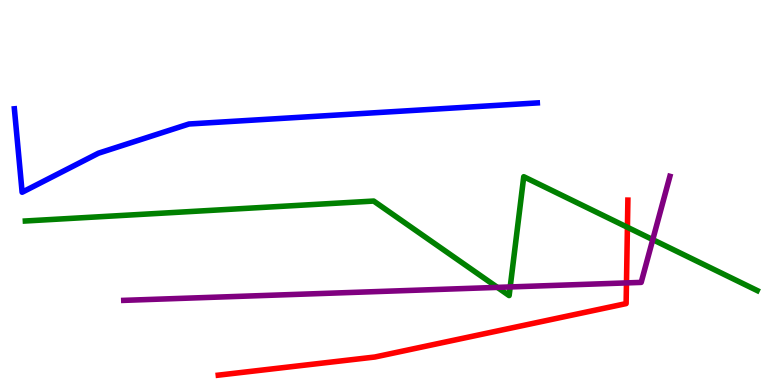[{'lines': ['blue', 'red'], 'intersections': []}, {'lines': ['green', 'red'], 'intersections': [{'x': 8.1, 'y': 4.1}]}, {'lines': ['purple', 'red'], 'intersections': [{'x': 8.08, 'y': 2.65}]}, {'lines': ['blue', 'green'], 'intersections': []}, {'lines': ['blue', 'purple'], 'intersections': []}, {'lines': ['green', 'purple'], 'intersections': [{'x': 6.42, 'y': 2.54}, {'x': 6.58, 'y': 2.55}, {'x': 8.42, 'y': 3.78}]}]